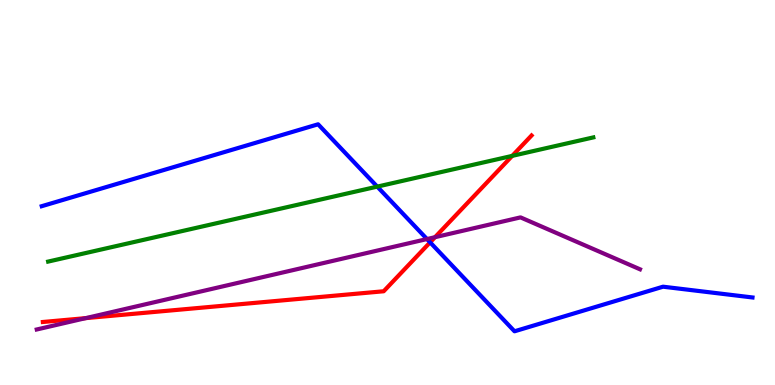[{'lines': ['blue', 'red'], 'intersections': [{'x': 5.55, 'y': 3.71}]}, {'lines': ['green', 'red'], 'intersections': [{'x': 6.61, 'y': 5.95}]}, {'lines': ['purple', 'red'], 'intersections': [{'x': 1.11, 'y': 1.74}, {'x': 5.61, 'y': 3.84}]}, {'lines': ['blue', 'green'], 'intersections': [{'x': 4.87, 'y': 5.15}]}, {'lines': ['blue', 'purple'], 'intersections': [{'x': 5.51, 'y': 3.79}]}, {'lines': ['green', 'purple'], 'intersections': []}]